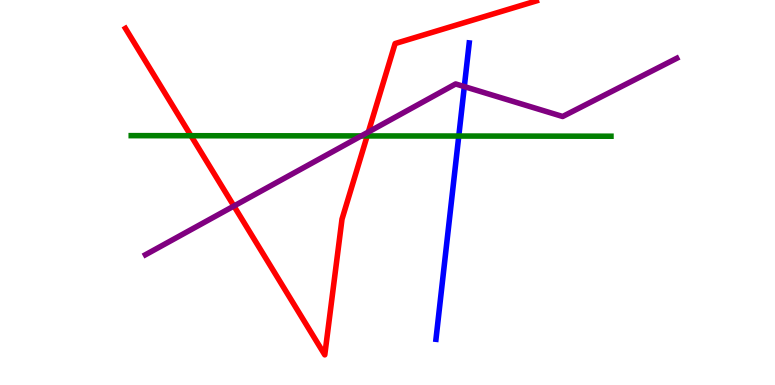[{'lines': ['blue', 'red'], 'intersections': []}, {'lines': ['green', 'red'], 'intersections': [{'x': 2.46, 'y': 6.47}, {'x': 4.74, 'y': 6.47}]}, {'lines': ['purple', 'red'], 'intersections': [{'x': 3.02, 'y': 4.65}, {'x': 4.75, 'y': 6.57}]}, {'lines': ['blue', 'green'], 'intersections': [{'x': 5.92, 'y': 6.47}]}, {'lines': ['blue', 'purple'], 'intersections': [{'x': 5.99, 'y': 7.75}]}, {'lines': ['green', 'purple'], 'intersections': [{'x': 4.66, 'y': 6.47}]}]